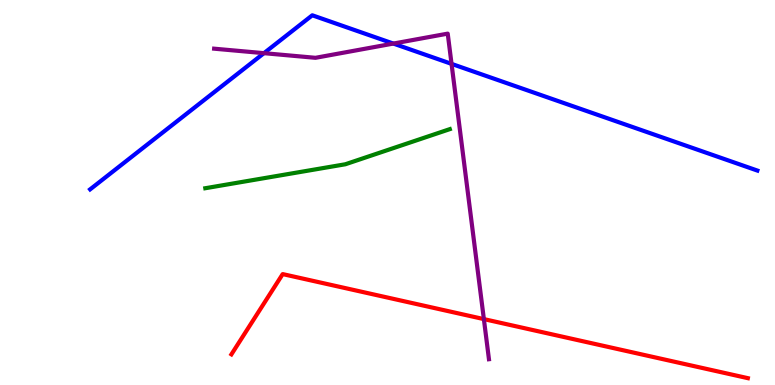[{'lines': ['blue', 'red'], 'intersections': []}, {'lines': ['green', 'red'], 'intersections': []}, {'lines': ['purple', 'red'], 'intersections': [{'x': 6.24, 'y': 1.71}]}, {'lines': ['blue', 'green'], 'intersections': []}, {'lines': ['blue', 'purple'], 'intersections': [{'x': 3.41, 'y': 8.62}, {'x': 5.08, 'y': 8.87}, {'x': 5.83, 'y': 8.34}]}, {'lines': ['green', 'purple'], 'intersections': []}]